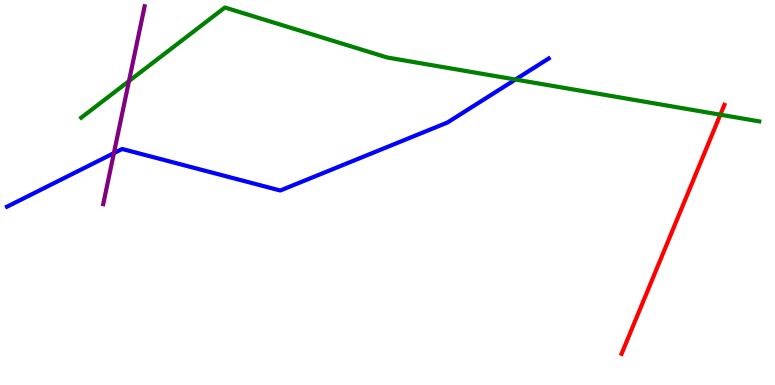[{'lines': ['blue', 'red'], 'intersections': []}, {'lines': ['green', 'red'], 'intersections': [{'x': 9.29, 'y': 7.02}]}, {'lines': ['purple', 'red'], 'intersections': []}, {'lines': ['blue', 'green'], 'intersections': [{'x': 6.65, 'y': 7.93}]}, {'lines': ['blue', 'purple'], 'intersections': [{'x': 1.47, 'y': 6.02}]}, {'lines': ['green', 'purple'], 'intersections': [{'x': 1.66, 'y': 7.89}]}]